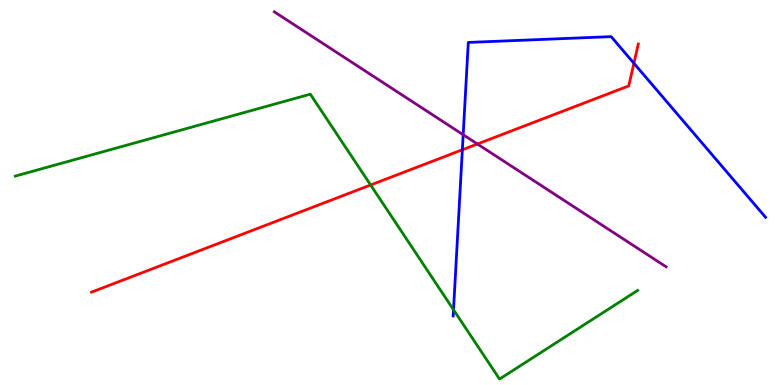[{'lines': ['blue', 'red'], 'intersections': [{'x': 5.97, 'y': 6.11}, {'x': 8.18, 'y': 8.36}]}, {'lines': ['green', 'red'], 'intersections': [{'x': 4.78, 'y': 5.2}]}, {'lines': ['purple', 'red'], 'intersections': [{'x': 6.16, 'y': 6.26}]}, {'lines': ['blue', 'green'], 'intersections': [{'x': 5.85, 'y': 1.95}]}, {'lines': ['blue', 'purple'], 'intersections': [{'x': 5.98, 'y': 6.5}]}, {'lines': ['green', 'purple'], 'intersections': []}]